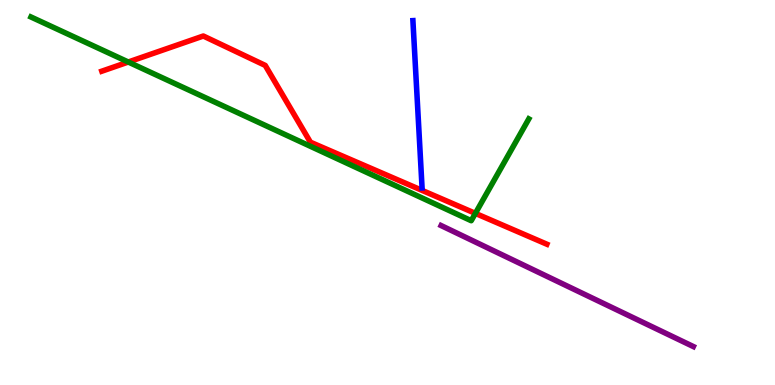[{'lines': ['blue', 'red'], 'intersections': []}, {'lines': ['green', 'red'], 'intersections': [{'x': 1.66, 'y': 8.39}, {'x': 6.13, 'y': 4.46}]}, {'lines': ['purple', 'red'], 'intersections': []}, {'lines': ['blue', 'green'], 'intersections': []}, {'lines': ['blue', 'purple'], 'intersections': []}, {'lines': ['green', 'purple'], 'intersections': []}]